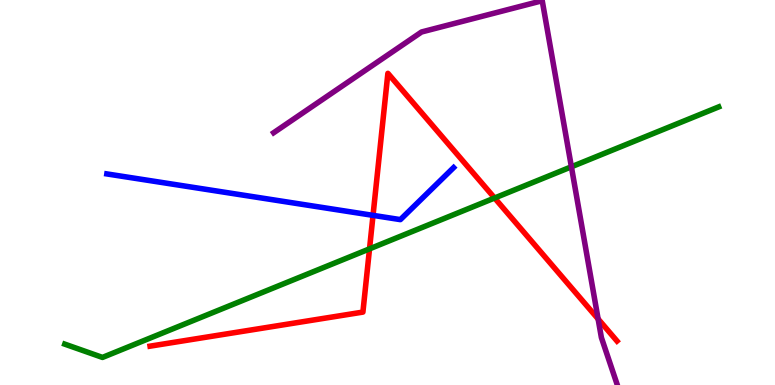[{'lines': ['blue', 'red'], 'intersections': [{'x': 4.81, 'y': 4.41}]}, {'lines': ['green', 'red'], 'intersections': [{'x': 4.77, 'y': 3.54}, {'x': 6.38, 'y': 4.86}]}, {'lines': ['purple', 'red'], 'intersections': [{'x': 7.72, 'y': 1.72}]}, {'lines': ['blue', 'green'], 'intersections': []}, {'lines': ['blue', 'purple'], 'intersections': []}, {'lines': ['green', 'purple'], 'intersections': [{'x': 7.37, 'y': 5.67}]}]